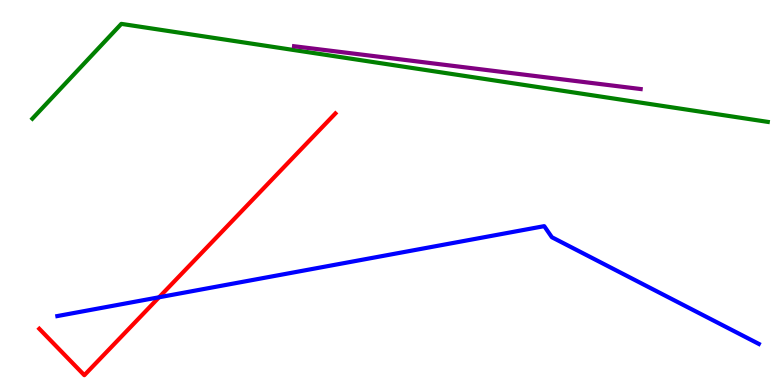[{'lines': ['blue', 'red'], 'intersections': [{'x': 2.05, 'y': 2.28}]}, {'lines': ['green', 'red'], 'intersections': []}, {'lines': ['purple', 'red'], 'intersections': []}, {'lines': ['blue', 'green'], 'intersections': []}, {'lines': ['blue', 'purple'], 'intersections': []}, {'lines': ['green', 'purple'], 'intersections': []}]